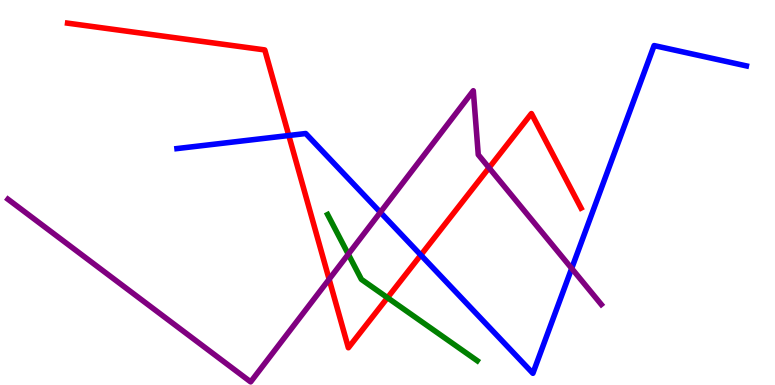[{'lines': ['blue', 'red'], 'intersections': [{'x': 3.73, 'y': 6.48}, {'x': 5.43, 'y': 3.38}]}, {'lines': ['green', 'red'], 'intersections': [{'x': 5.0, 'y': 2.27}]}, {'lines': ['purple', 'red'], 'intersections': [{'x': 4.25, 'y': 2.75}, {'x': 6.31, 'y': 5.64}]}, {'lines': ['blue', 'green'], 'intersections': []}, {'lines': ['blue', 'purple'], 'intersections': [{'x': 4.91, 'y': 4.49}, {'x': 7.38, 'y': 3.03}]}, {'lines': ['green', 'purple'], 'intersections': [{'x': 4.49, 'y': 3.4}]}]